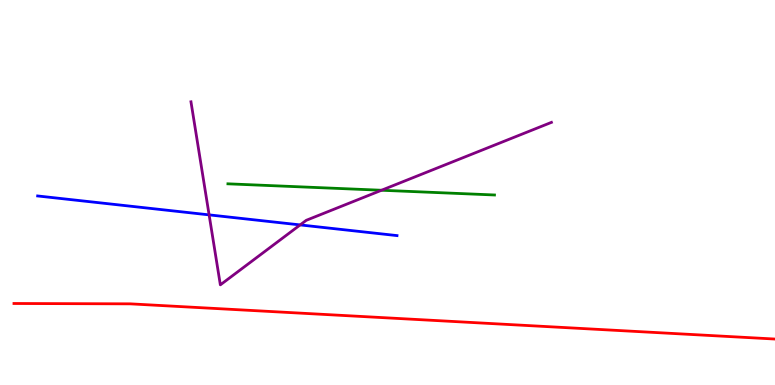[{'lines': ['blue', 'red'], 'intersections': []}, {'lines': ['green', 'red'], 'intersections': []}, {'lines': ['purple', 'red'], 'intersections': []}, {'lines': ['blue', 'green'], 'intersections': []}, {'lines': ['blue', 'purple'], 'intersections': [{'x': 2.7, 'y': 4.42}, {'x': 3.87, 'y': 4.16}]}, {'lines': ['green', 'purple'], 'intersections': [{'x': 4.92, 'y': 5.06}]}]